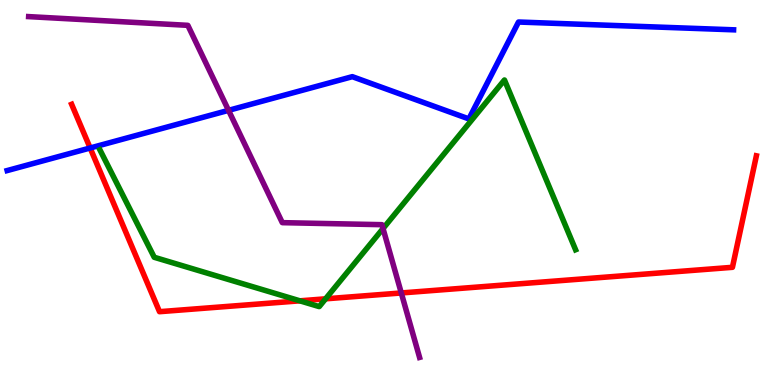[{'lines': ['blue', 'red'], 'intersections': [{'x': 1.16, 'y': 6.16}]}, {'lines': ['green', 'red'], 'intersections': [{'x': 3.87, 'y': 2.19}, {'x': 4.2, 'y': 2.24}]}, {'lines': ['purple', 'red'], 'intersections': [{'x': 5.18, 'y': 2.39}]}, {'lines': ['blue', 'green'], 'intersections': []}, {'lines': ['blue', 'purple'], 'intersections': [{'x': 2.95, 'y': 7.13}]}, {'lines': ['green', 'purple'], 'intersections': [{'x': 4.94, 'y': 4.06}]}]